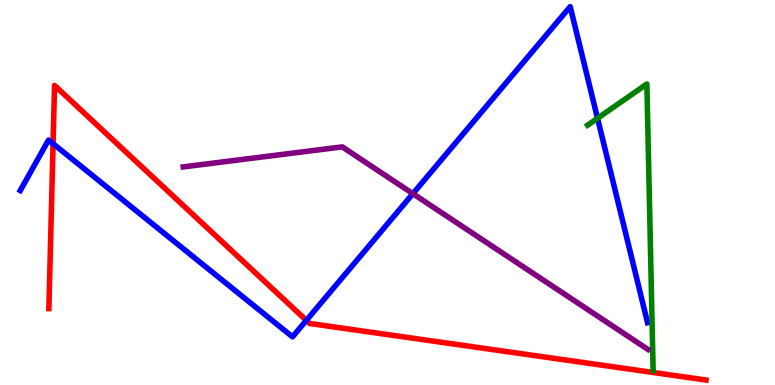[{'lines': ['blue', 'red'], 'intersections': [{'x': 0.685, 'y': 6.27}, {'x': 3.95, 'y': 1.68}]}, {'lines': ['green', 'red'], 'intersections': []}, {'lines': ['purple', 'red'], 'intersections': []}, {'lines': ['blue', 'green'], 'intersections': [{'x': 7.71, 'y': 6.93}]}, {'lines': ['blue', 'purple'], 'intersections': [{'x': 5.33, 'y': 4.97}]}, {'lines': ['green', 'purple'], 'intersections': []}]